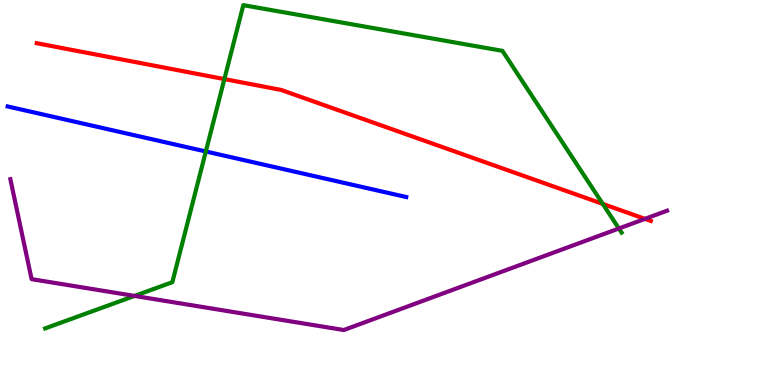[{'lines': ['blue', 'red'], 'intersections': []}, {'lines': ['green', 'red'], 'intersections': [{'x': 2.9, 'y': 7.95}, {'x': 7.78, 'y': 4.7}]}, {'lines': ['purple', 'red'], 'intersections': [{'x': 8.32, 'y': 4.32}]}, {'lines': ['blue', 'green'], 'intersections': [{'x': 2.66, 'y': 6.07}]}, {'lines': ['blue', 'purple'], 'intersections': []}, {'lines': ['green', 'purple'], 'intersections': [{'x': 1.74, 'y': 2.31}, {'x': 7.99, 'y': 4.07}]}]